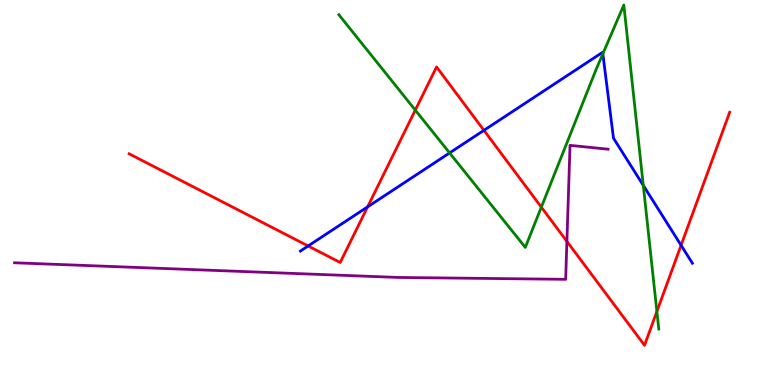[{'lines': ['blue', 'red'], 'intersections': [{'x': 3.98, 'y': 3.61}, {'x': 4.74, 'y': 4.63}, {'x': 6.24, 'y': 6.61}, {'x': 8.79, 'y': 3.63}]}, {'lines': ['green', 'red'], 'intersections': [{'x': 5.36, 'y': 7.14}, {'x': 6.98, 'y': 4.62}, {'x': 8.48, 'y': 1.91}]}, {'lines': ['purple', 'red'], 'intersections': [{'x': 7.31, 'y': 3.73}]}, {'lines': ['blue', 'green'], 'intersections': [{'x': 5.8, 'y': 6.03}, {'x': 7.78, 'y': 8.6}, {'x': 8.3, 'y': 5.18}]}, {'lines': ['blue', 'purple'], 'intersections': []}, {'lines': ['green', 'purple'], 'intersections': []}]